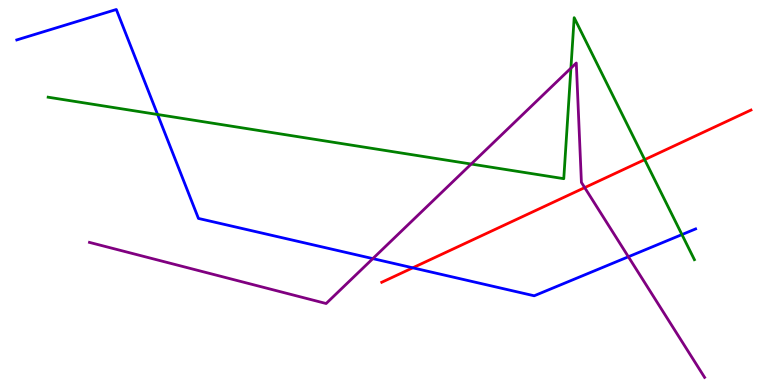[{'lines': ['blue', 'red'], 'intersections': [{'x': 5.33, 'y': 3.04}]}, {'lines': ['green', 'red'], 'intersections': [{'x': 8.32, 'y': 5.85}]}, {'lines': ['purple', 'red'], 'intersections': [{'x': 7.54, 'y': 5.13}]}, {'lines': ['blue', 'green'], 'intersections': [{'x': 2.03, 'y': 7.03}, {'x': 8.8, 'y': 3.91}]}, {'lines': ['blue', 'purple'], 'intersections': [{'x': 4.81, 'y': 3.28}, {'x': 8.11, 'y': 3.33}]}, {'lines': ['green', 'purple'], 'intersections': [{'x': 6.08, 'y': 5.74}, {'x': 7.37, 'y': 8.23}]}]